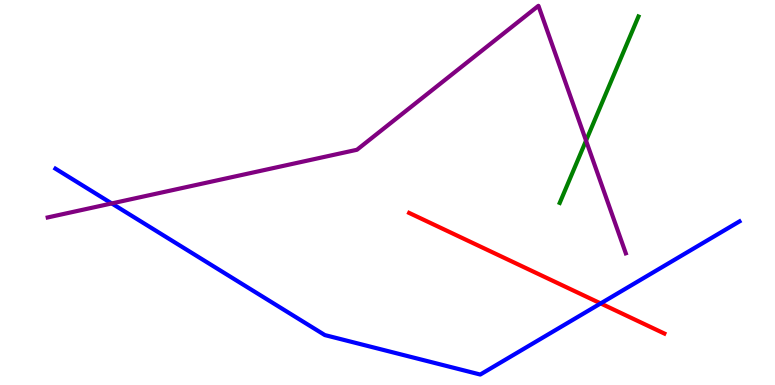[{'lines': ['blue', 'red'], 'intersections': [{'x': 7.75, 'y': 2.12}]}, {'lines': ['green', 'red'], 'intersections': []}, {'lines': ['purple', 'red'], 'intersections': []}, {'lines': ['blue', 'green'], 'intersections': []}, {'lines': ['blue', 'purple'], 'intersections': [{'x': 1.44, 'y': 4.72}]}, {'lines': ['green', 'purple'], 'intersections': [{'x': 7.56, 'y': 6.35}]}]